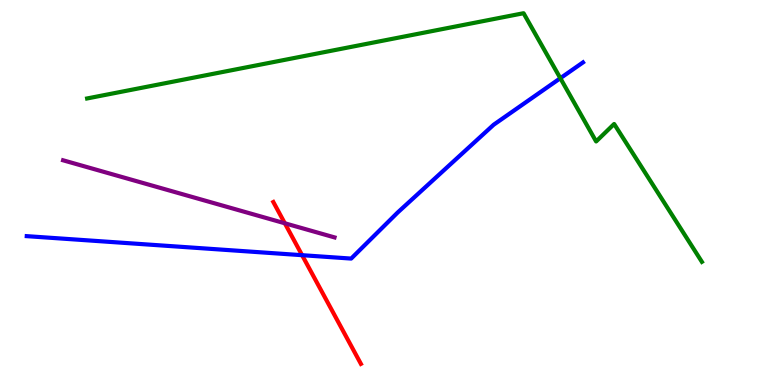[{'lines': ['blue', 'red'], 'intersections': [{'x': 3.9, 'y': 3.37}]}, {'lines': ['green', 'red'], 'intersections': []}, {'lines': ['purple', 'red'], 'intersections': [{'x': 3.68, 'y': 4.2}]}, {'lines': ['blue', 'green'], 'intersections': [{'x': 7.23, 'y': 7.97}]}, {'lines': ['blue', 'purple'], 'intersections': []}, {'lines': ['green', 'purple'], 'intersections': []}]